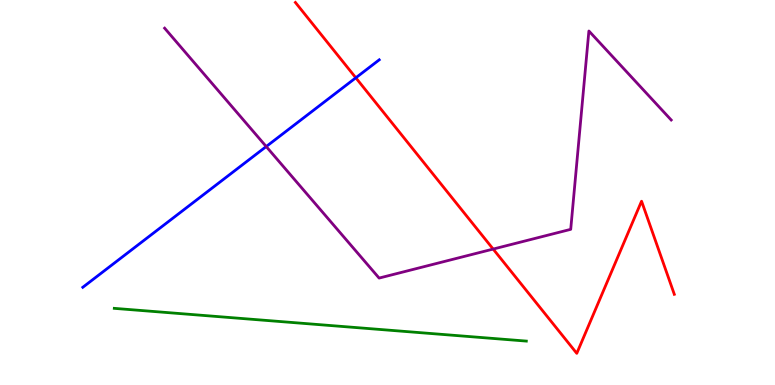[{'lines': ['blue', 'red'], 'intersections': [{'x': 4.59, 'y': 7.98}]}, {'lines': ['green', 'red'], 'intersections': []}, {'lines': ['purple', 'red'], 'intersections': [{'x': 6.36, 'y': 3.53}]}, {'lines': ['blue', 'green'], 'intersections': []}, {'lines': ['blue', 'purple'], 'intersections': [{'x': 3.44, 'y': 6.19}]}, {'lines': ['green', 'purple'], 'intersections': []}]